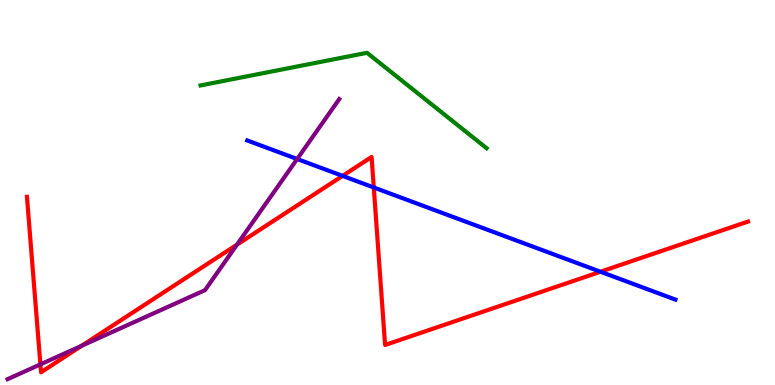[{'lines': ['blue', 'red'], 'intersections': [{'x': 4.42, 'y': 5.43}, {'x': 4.82, 'y': 5.13}, {'x': 7.75, 'y': 2.94}]}, {'lines': ['green', 'red'], 'intersections': []}, {'lines': ['purple', 'red'], 'intersections': [{'x': 0.521, 'y': 0.536}, {'x': 1.05, 'y': 1.02}, {'x': 3.06, 'y': 3.65}]}, {'lines': ['blue', 'green'], 'intersections': []}, {'lines': ['blue', 'purple'], 'intersections': [{'x': 3.83, 'y': 5.87}]}, {'lines': ['green', 'purple'], 'intersections': []}]